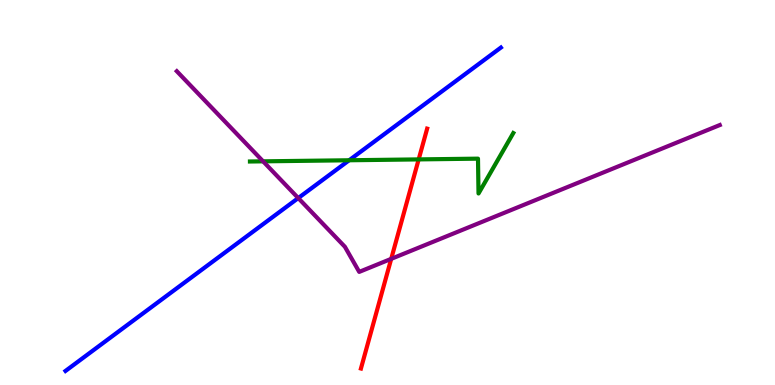[{'lines': ['blue', 'red'], 'intersections': []}, {'lines': ['green', 'red'], 'intersections': [{'x': 5.4, 'y': 5.86}]}, {'lines': ['purple', 'red'], 'intersections': [{'x': 5.05, 'y': 3.28}]}, {'lines': ['blue', 'green'], 'intersections': [{'x': 4.51, 'y': 5.84}]}, {'lines': ['blue', 'purple'], 'intersections': [{'x': 3.85, 'y': 4.86}]}, {'lines': ['green', 'purple'], 'intersections': [{'x': 3.39, 'y': 5.81}]}]